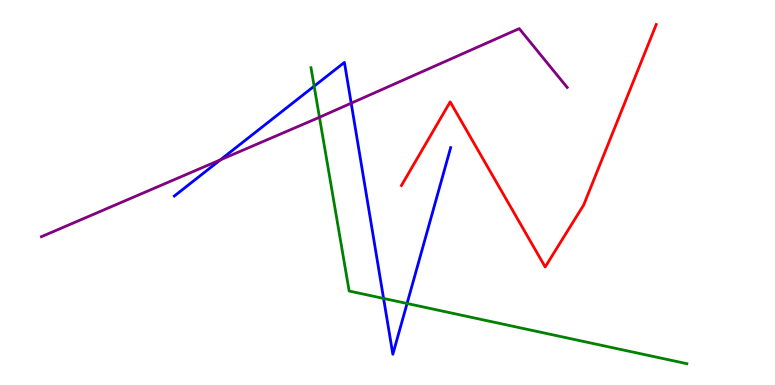[{'lines': ['blue', 'red'], 'intersections': []}, {'lines': ['green', 'red'], 'intersections': []}, {'lines': ['purple', 'red'], 'intersections': []}, {'lines': ['blue', 'green'], 'intersections': [{'x': 4.05, 'y': 7.76}, {'x': 4.95, 'y': 2.25}, {'x': 5.25, 'y': 2.12}]}, {'lines': ['blue', 'purple'], 'intersections': [{'x': 2.84, 'y': 5.85}, {'x': 4.53, 'y': 7.32}]}, {'lines': ['green', 'purple'], 'intersections': [{'x': 4.12, 'y': 6.95}]}]